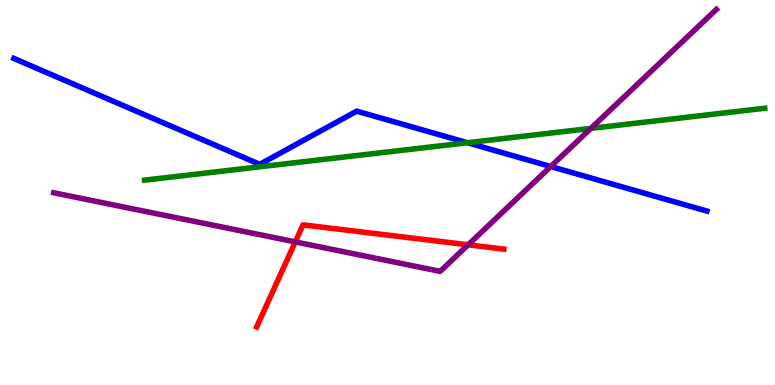[{'lines': ['blue', 'red'], 'intersections': []}, {'lines': ['green', 'red'], 'intersections': []}, {'lines': ['purple', 'red'], 'intersections': [{'x': 3.81, 'y': 3.72}, {'x': 6.04, 'y': 3.64}]}, {'lines': ['blue', 'green'], 'intersections': [{'x': 6.03, 'y': 6.29}]}, {'lines': ['blue', 'purple'], 'intersections': [{'x': 7.11, 'y': 5.68}]}, {'lines': ['green', 'purple'], 'intersections': [{'x': 7.62, 'y': 6.66}]}]